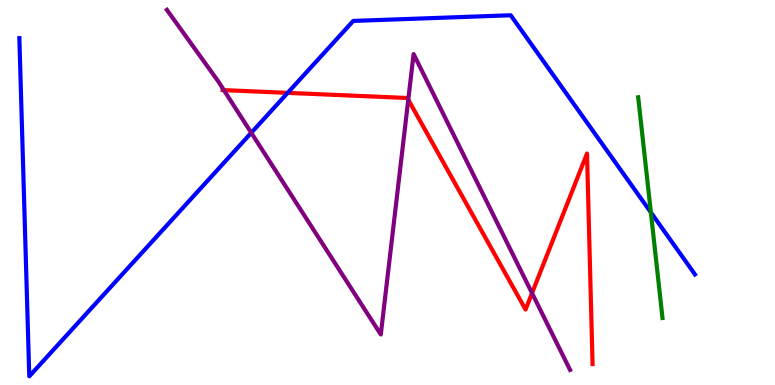[{'lines': ['blue', 'red'], 'intersections': [{'x': 3.71, 'y': 7.59}]}, {'lines': ['green', 'red'], 'intersections': []}, {'lines': ['purple', 'red'], 'intersections': [{'x': 2.89, 'y': 7.66}, {'x': 5.27, 'y': 7.41}, {'x': 6.86, 'y': 2.39}]}, {'lines': ['blue', 'green'], 'intersections': [{'x': 8.4, 'y': 4.48}]}, {'lines': ['blue', 'purple'], 'intersections': [{'x': 3.24, 'y': 6.55}]}, {'lines': ['green', 'purple'], 'intersections': []}]